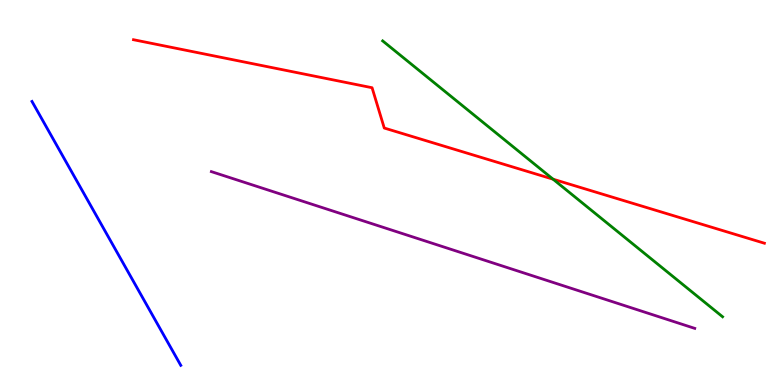[{'lines': ['blue', 'red'], 'intersections': []}, {'lines': ['green', 'red'], 'intersections': [{'x': 7.14, 'y': 5.35}]}, {'lines': ['purple', 'red'], 'intersections': []}, {'lines': ['blue', 'green'], 'intersections': []}, {'lines': ['blue', 'purple'], 'intersections': []}, {'lines': ['green', 'purple'], 'intersections': []}]